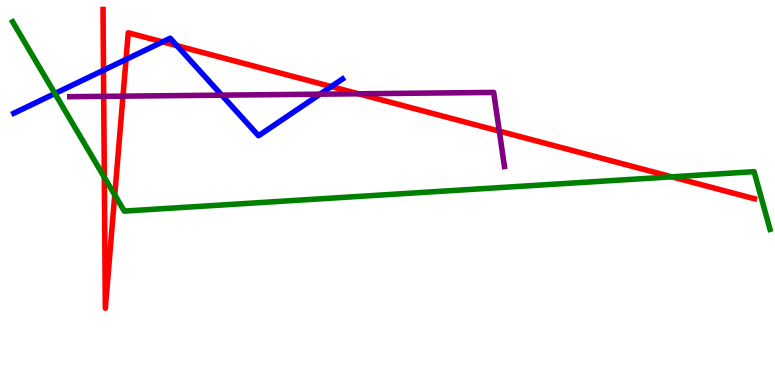[{'lines': ['blue', 'red'], 'intersections': [{'x': 1.34, 'y': 8.18}, {'x': 1.63, 'y': 8.46}, {'x': 2.1, 'y': 8.91}, {'x': 2.28, 'y': 8.81}, {'x': 4.27, 'y': 7.75}]}, {'lines': ['green', 'red'], 'intersections': [{'x': 1.35, 'y': 5.4}, {'x': 1.48, 'y': 4.94}, {'x': 8.67, 'y': 5.41}]}, {'lines': ['purple', 'red'], 'intersections': [{'x': 1.34, 'y': 7.5}, {'x': 1.59, 'y': 7.5}, {'x': 4.62, 'y': 7.56}, {'x': 6.44, 'y': 6.59}]}, {'lines': ['blue', 'green'], 'intersections': [{'x': 0.709, 'y': 7.57}]}, {'lines': ['blue', 'purple'], 'intersections': [{'x': 2.86, 'y': 7.53}, {'x': 4.13, 'y': 7.55}]}, {'lines': ['green', 'purple'], 'intersections': []}]